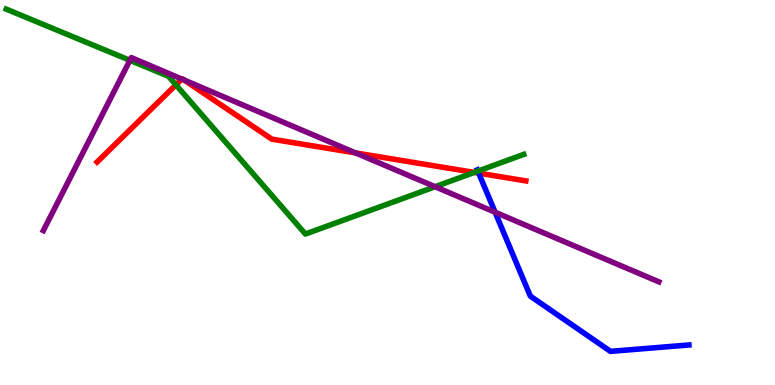[{'lines': ['blue', 'red'], 'intersections': [{'x': 6.18, 'y': 5.5}]}, {'lines': ['green', 'red'], 'intersections': [{'x': 2.27, 'y': 7.8}, {'x': 6.12, 'y': 5.52}]}, {'lines': ['purple', 'red'], 'intersections': [{'x': 2.35, 'y': 7.95}, {'x': 2.38, 'y': 7.92}, {'x': 4.59, 'y': 6.03}]}, {'lines': ['blue', 'green'], 'intersections': [{'x': 6.17, 'y': 5.56}]}, {'lines': ['blue', 'purple'], 'intersections': [{'x': 6.39, 'y': 4.49}]}, {'lines': ['green', 'purple'], 'intersections': [{'x': 1.68, 'y': 8.43}, {'x': 5.61, 'y': 5.15}]}]